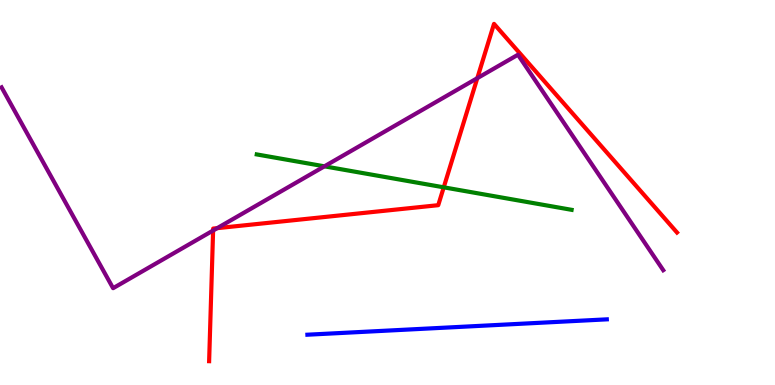[{'lines': ['blue', 'red'], 'intersections': []}, {'lines': ['green', 'red'], 'intersections': [{'x': 5.73, 'y': 5.13}]}, {'lines': ['purple', 'red'], 'intersections': [{'x': 2.75, 'y': 4.01}, {'x': 2.8, 'y': 4.07}, {'x': 6.16, 'y': 7.97}]}, {'lines': ['blue', 'green'], 'intersections': []}, {'lines': ['blue', 'purple'], 'intersections': []}, {'lines': ['green', 'purple'], 'intersections': [{'x': 4.19, 'y': 5.68}]}]